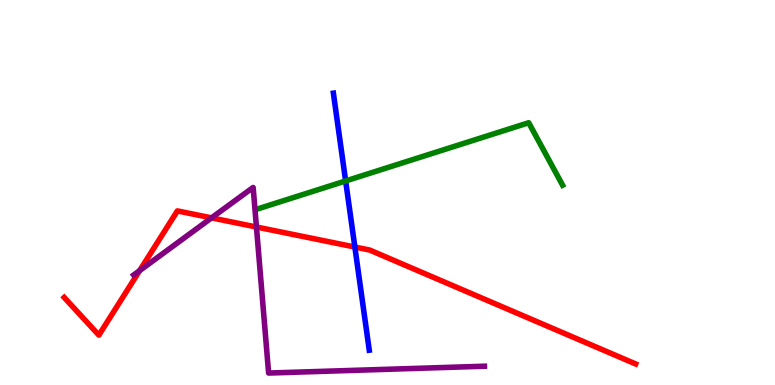[{'lines': ['blue', 'red'], 'intersections': [{'x': 4.58, 'y': 3.58}]}, {'lines': ['green', 'red'], 'intersections': []}, {'lines': ['purple', 'red'], 'intersections': [{'x': 1.8, 'y': 2.97}, {'x': 2.73, 'y': 4.34}, {'x': 3.31, 'y': 4.1}]}, {'lines': ['blue', 'green'], 'intersections': [{'x': 4.46, 'y': 5.3}]}, {'lines': ['blue', 'purple'], 'intersections': []}, {'lines': ['green', 'purple'], 'intersections': []}]